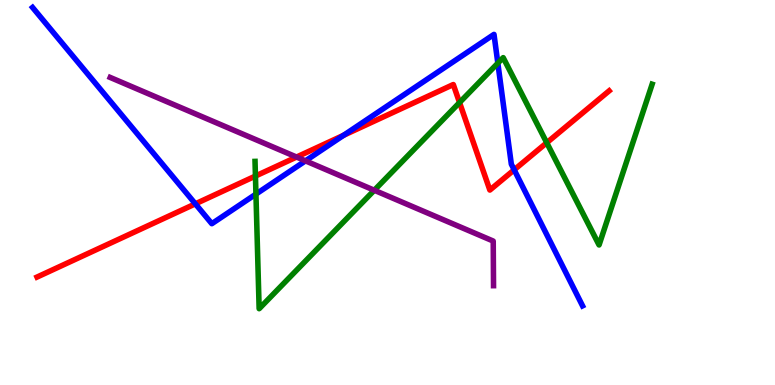[{'lines': ['blue', 'red'], 'intersections': [{'x': 2.52, 'y': 4.71}, {'x': 4.43, 'y': 6.49}, {'x': 6.63, 'y': 5.59}]}, {'lines': ['green', 'red'], 'intersections': [{'x': 3.3, 'y': 5.43}, {'x': 5.93, 'y': 7.34}, {'x': 7.05, 'y': 6.29}]}, {'lines': ['purple', 'red'], 'intersections': [{'x': 3.83, 'y': 5.92}]}, {'lines': ['blue', 'green'], 'intersections': [{'x': 3.3, 'y': 4.96}, {'x': 6.42, 'y': 8.36}]}, {'lines': ['blue', 'purple'], 'intersections': [{'x': 3.94, 'y': 5.82}]}, {'lines': ['green', 'purple'], 'intersections': [{'x': 4.83, 'y': 5.06}]}]